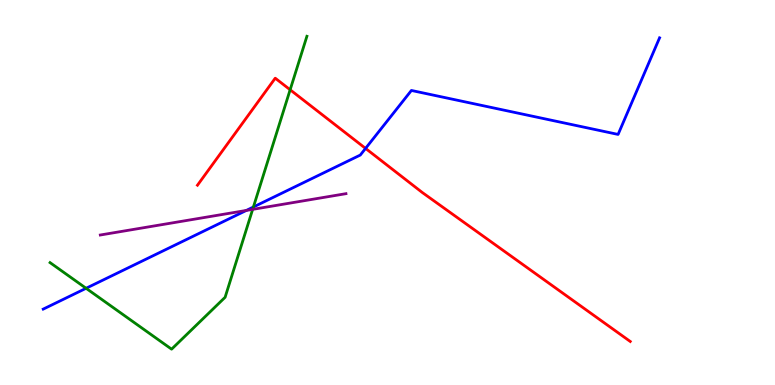[{'lines': ['blue', 'red'], 'intersections': [{'x': 4.72, 'y': 6.15}]}, {'lines': ['green', 'red'], 'intersections': [{'x': 3.74, 'y': 7.67}]}, {'lines': ['purple', 'red'], 'intersections': []}, {'lines': ['blue', 'green'], 'intersections': [{'x': 1.11, 'y': 2.51}, {'x': 3.27, 'y': 4.62}]}, {'lines': ['blue', 'purple'], 'intersections': [{'x': 3.18, 'y': 4.53}]}, {'lines': ['green', 'purple'], 'intersections': [{'x': 3.26, 'y': 4.56}]}]